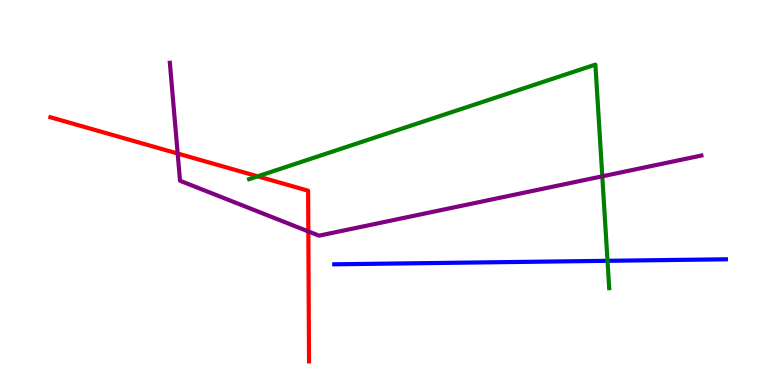[{'lines': ['blue', 'red'], 'intersections': []}, {'lines': ['green', 'red'], 'intersections': [{'x': 3.32, 'y': 5.42}]}, {'lines': ['purple', 'red'], 'intersections': [{'x': 2.29, 'y': 6.01}, {'x': 3.98, 'y': 3.99}]}, {'lines': ['blue', 'green'], 'intersections': [{'x': 7.84, 'y': 3.23}]}, {'lines': ['blue', 'purple'], 'intersections': []}, {'lines': ['green', 'purple'], 'intersections': [{'x': 7.77, 'y': 5.42}]}]